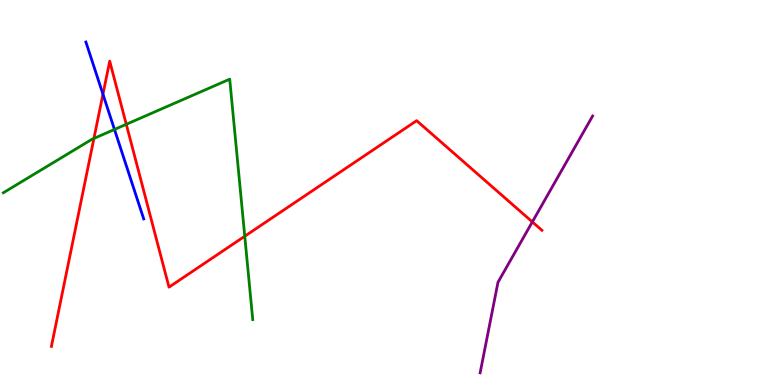[{'lines': ['blue', 'red'], 'intersections': [{'x': 1.33, 'y': 7.55}]}, {'lines': ['green', 'red'], 'intersections': [{'x': 1.21, 'y': 6.4}, {'x': 1.63, 'y': 6.77}, {'x': 3.16, 'y': 3.86}]}, {'lines': ['purple', 'red'], 'intersections': [{'x': 6.87, 'y': 4.24}]}, {'lines': ['blue', 'green'], 'intersections': [{'x': 1.48, 'y': 6.64}]}, {'lines': ['blue', 'purple'], 'intersections': []}, {'lines': ['green', 'purple'], 'intersections': []}]